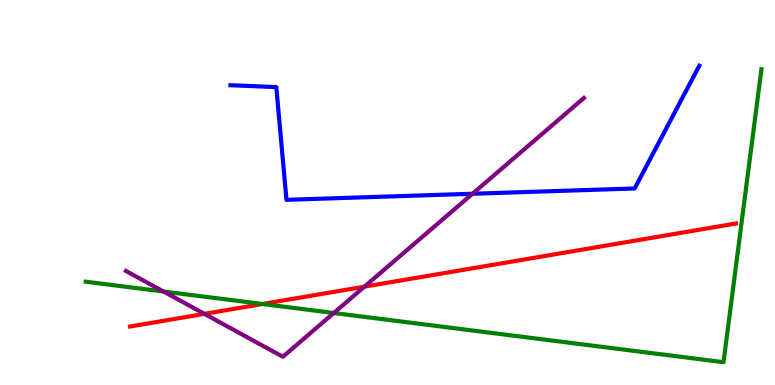[{'lines': ['blue', 'red'], 'intersections': []}, {'lines': ['green', 'red'], 'intersections': [{'x': 3.39, 'y': 2.1}]}, {'lines': ['purple', 'red'], 'intersections': [{'x': 2.64, 'y': 1.85}, {'x': 4.7, 'y': 2.55}]}, {'lines': ['blue', 'green'], 'intersections': []}, {'lines': ['blue', 'purple'], 'intersections': [{'x': 6.1, 'y': 4.97}]}, {'lines': ['green', 'purple'], 'intersections': [{'x': 2.11, 'y': 2.43}, {'x': 4.31, 'y': 1.87}]}]